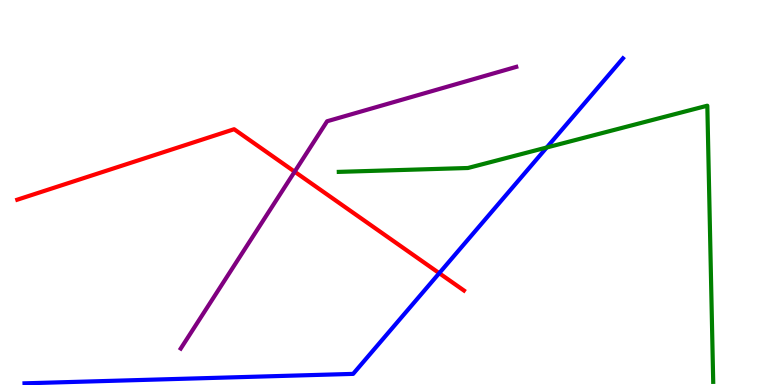[{'lines': ['blue', 'red'], 'intersections': [{'x': 5.67, 'y': 2.9}]}, {'lines': ['green', 'red'], 'intersections': []}, {'lines': ['purple', 'red'], 'intersections': [{'x': 3.8, 'y': 5.54}]}, {'lines': ['blue', 'green'], 'intersections': [{'x': 7.05, 'y': 6.17}]}, {'lines': ['blue', 'purple'], 'intersections': []}, {'lines': ['green', 'purple'], 'intersections': []}]